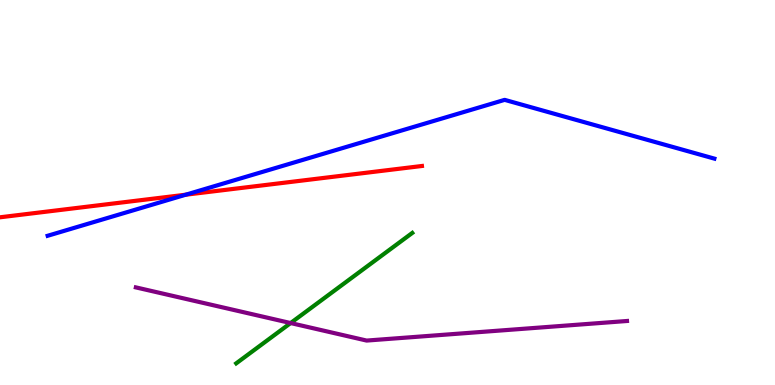[{'lines': ['blue', 'red'], 'intersections': [{'x': 2.4, 'y': 4.94}]}, {'lines': ['green', 'red'], 'intersections': []}, {'lines': ['purple', 'red'], 'intersections': []}, {'lines': ['blue', 'green'], 'intersections': []}, {'lines': ['blue', 'purple'], 'intersections': []}, {'lines': ['green', 'purple'], 'intersections': [{'x': 3.75, 'y': 1.61}]}]